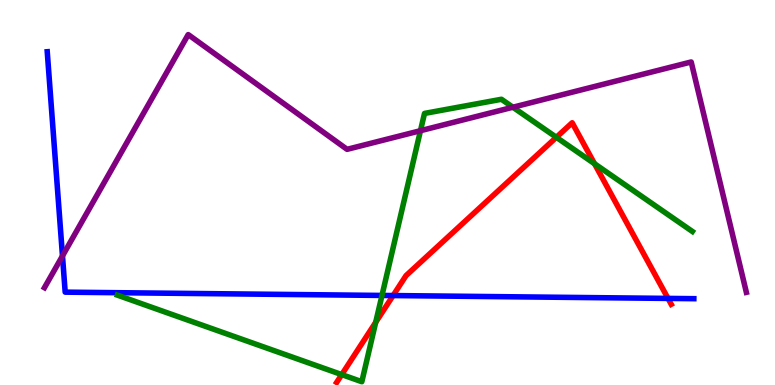[{'lines': ['blue', 'red'], 'intersections': [{'x': 5.07, 'y': 2.32}, {'x': 8.62, 'y': 2.25}]}, {'lines': ['green', 'red'], 'intersections': [{'x': 4.41, 'y': 0.27}, {'x': 4.85, 'y': 1.63}, {'x': 7.18, 'y': 6.43}, {'x': 7.67, 'y': 5.75}]}, {'lines': ['purple', 'red'], 'intersections': []}, {'lines': ['blue', 'green'], 'intersections': [{'x': 4.93, 'y': 2.33}]}, {'lines': ['blue', 'purple'], 'intersections': [{'x': 0.806, 'y': 3.35}]}, {'lines': ['green', 'purple'], 'intersections': [{'x': 5.43, 'y': 6.61}, {'x': 6.62, 'y': 7.21}]}]